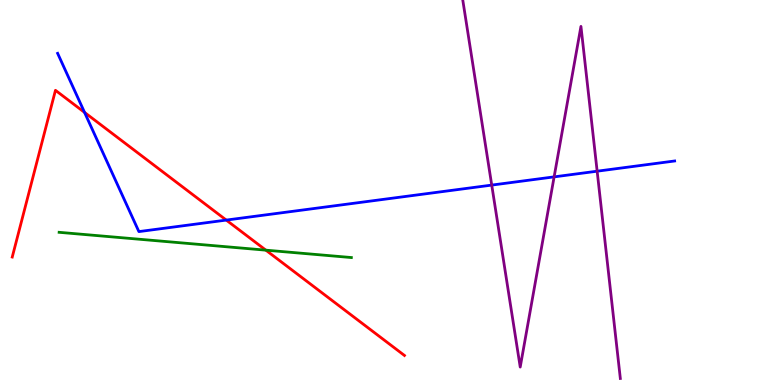[{'lines': ['blue', 'red'], 'intersections': [{'x': 1.09, 'y': 7.08}, {'x': 2.92, 'y': 4.28}]}, {'lines': ['green', 'red'], 'intersections': [{'x': 3.43, 'y': 3.5}]}, {'lines': ['purple', 'red'], 'intersections': []}, {'lines': ['blue', 'green'], 'intersections': []}, {'lines': ['blue', 'purple'], 'intersections': [{'x': 6.34, 'y': 5.19}, {'x': 7.15, 'y': 5.41}, {'x': 7.71, 'y': 5.55}]}, {'lines': ['green', 'purple'], 'intersections': []}]